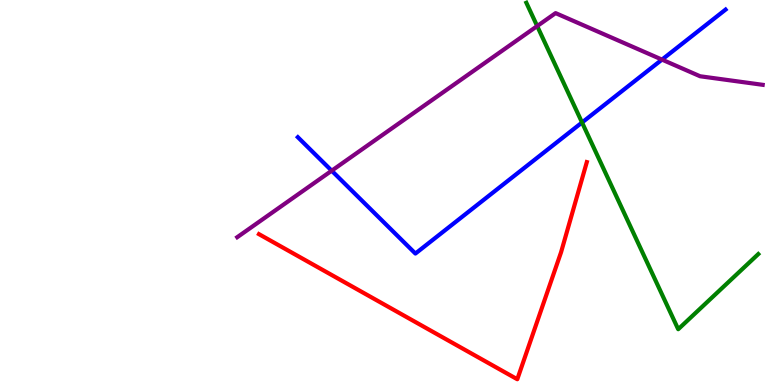[{'lines': ['blue', 'red'], 'intersections': []}, {'lines': ['green', 'red'], 'intersections': []}, {'lines': ['purple', 'red'], 'intersections': []}, {'lines': ['blue', 'green'], 'intersections': [{'x': 7.51, 'y': 6.82}]}, {'lines': ['blue', 'purple'], 'intersections': [{'x': 4.28, 'y': 5.57}, {'x': 8.54, 'y': 8.45}]}, {'lines': ['green', 'purple'], 'intersections': [{'x': 6.93, 'y': 9.32}]}]